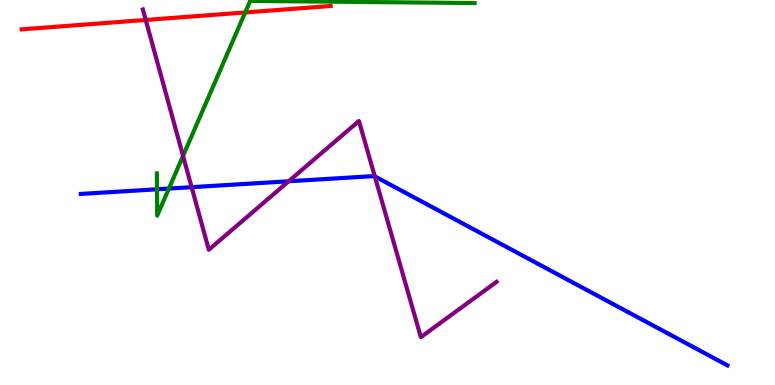[{'lines': ['blue', 'red'], 'intersections': []}, {'lines': ['green', 'red'], 'intersections': [{'x': 3.16, 'y': 9.68}]}, {'lines': ['purple', 'red'], 'intersections': [{'x': 1.88, 'y': 9.48}]}, {'lines': ['blue', 'green'], 'intersections': [{'x': 2.03, 'y': 5.08}, {'x': 2.18, 'y': 5.1}]}, {'lines': ['blue', 'purple'], 'intersections': [{'x': 2.47, 'y': 5.14}, {'x': 3.72, 'y': 5.29}, {'x': 4.84, 'y': 5.42}]}, {'lines': ['green', 'purple'], 'intersections': [{'x': 2.36, 'y': 5.95}]}]